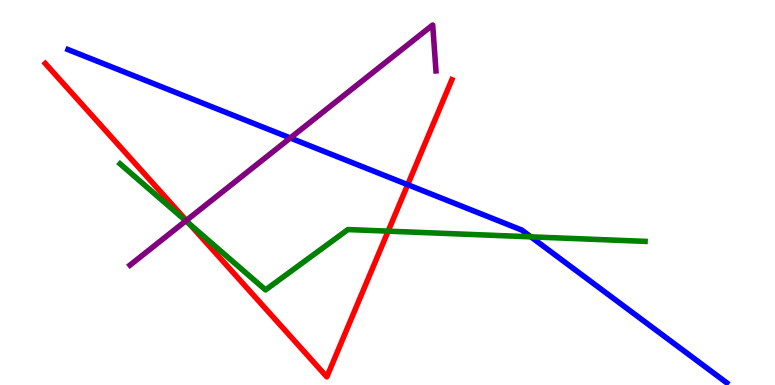[{'lines': ['blue', 'red'], 'intersections': [{'x': 5.26, 'y': 5.2}]}, {'lines': ['green', 'red'], 'intersections': [{'x': 2.45, 'y': 4.18}, {'x': 5.01, 'y': 4.0}]}, {'lines': ['purple', 'red'], 'intersections': [{'x': 2.4, 'y': 4.27}]}, {'lines': ['blue', 'green'], 'intersections': [{'x': 6.85, 'y': 3.85}]}, {'lines': ['blue', 'purple'], 'intersections': [{'x': 3.75, 'y': 6.42}]}, {'lines': ['green', 'purple'], 'intersections': [{'x': 2.4, 'y': 4.26}]}]